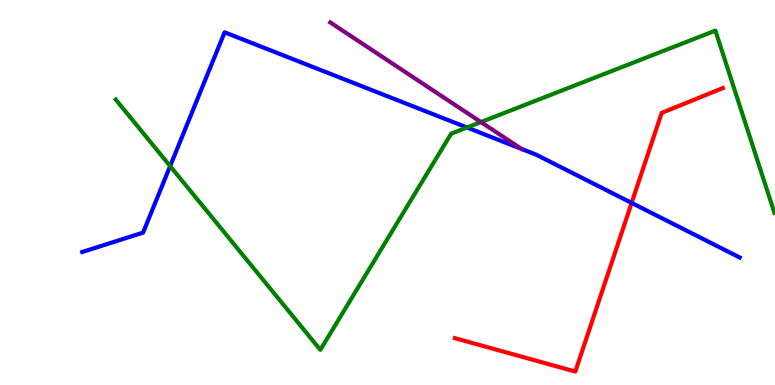[{'lines': ['blue', 'red'], 'intersections': [{'x': 8.15, 'y': 4.73}]}, {'lines': ['green', 'red'], 'intersections': []}, {'lines': ['purple', 'red'], 'intersections': []}, {'lines': ['blue', 'green'], 'intersections': [{'x': 2.2, 'y': 5.69}, {'x': 6.03, 'y': 6.69}]}, {'lines': ['blue', 'purple'], 'intersections': [{'x': 6.73, 'y': 6.13}]}, {'lines': ['green', 'purple'], 'intersections': [{'x': 6.21, 'y': 6.83}]}]